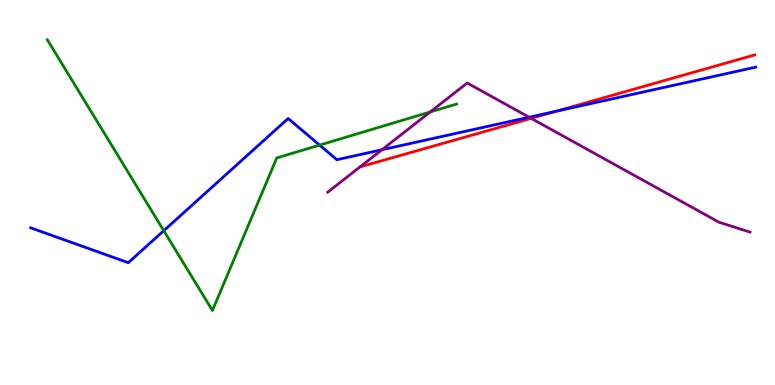[{'lines': ['blue', 'red'], 'intersections': [{'x': 7.18, 'y': 7.11}]}, {'lines': ['green', 'red'], 'intersections': []}, {'lines': ['purple', 'red'], 'intersections': [{'x': 6.85, 'y': 6.93}]}, {'lines': ['blue', 'green'], 'intersections': [{'x': 2.11, 'y': 4.01}, {'x': 4.12, 'y': 6.23}]}, {'lines': ['blue', 'purple'], 'intersections': [{'x': 4.93, 'y': 6.11}, {'x': 6.83, 'y': 6.96}]}, {'lines': ['green', 'purple'], 'intersections': [{'x': 5.55, 'y': 7.09}]}]